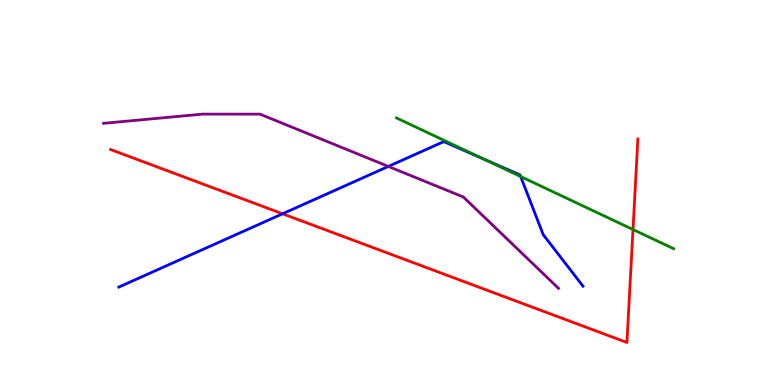[{'lines': ['blue', 'red'], 'intersections': [{'x': 3.65, 'y': 4.45}]}, {'lines': ['green', 'red'], 'intersections': [{'x': 8.17, 'y': 4.04}]}, {'lines': ['purple', 'red'], 'intersections': []}, {'lines': ['blue', 'green'], 'intersections': [{'x': 6.23, 'y': 5.88}, {'x': 6.72, 'y': 5.41}]}, {'lines': ['blue', 'purple'], 'intersections': [{'x': 5.01, 'y': 5.68}]}, {'lines': ['green', 'purple'], 'intersections': []}]